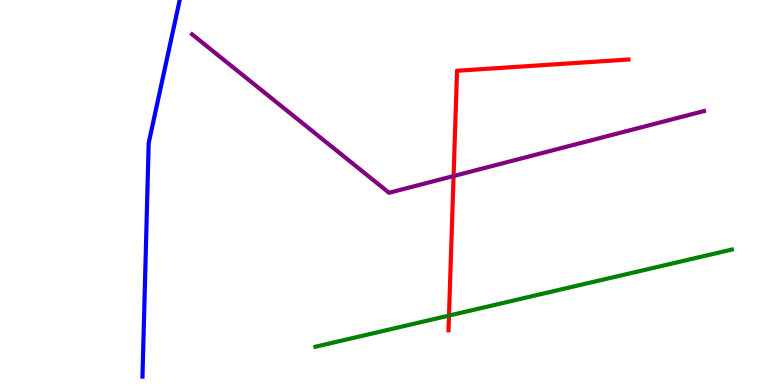[{'lines': ['blue', 'red'], 'intersections': []}, {'lines': ['green', 'red'], 'intersections': [{'x': 5.79, 'y': 1.8}]}, {'lines': ['purple', 'red'], 'intersections': [{'x': 5.85, 'y': 5.43}]}, {'lines': ['blue', 'green'], 'intersections': []}, {'lines': ['blue', 'purple'], 'intersections': []}, {'lines': ['green', 'purple'], 'intersections': []}]